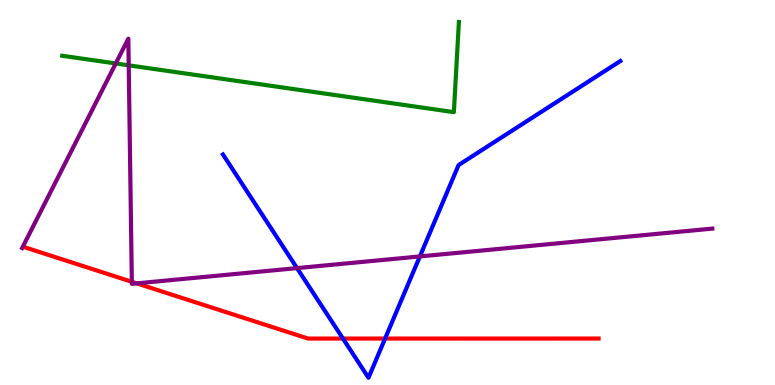[{'lines': ['blue', 'red'], 'intersections': [{'x': 4.43, 'y': 1.21}, {'x': 4.97, 'y': 1.21}]}, {'lines': ['green', 'red'], 'intersections': []}, {'lines': ['purple', 'red'], 'intersections': [{'x': 1.7, 'y': 2.68}, {'x': 1.76, 'y': 2.64}]}, {'lines': ['blue', 'green'], 'intersections': []}, {'lines': ['blue', 'purple'], 'intersections': [{'x': 3.83, 'y': 3.04}, {'x': 5.42, 'y': 3.34}]}, {'lines': ['green', 'purple'], 'intersections': [{'x': 1.49, 'y': 8.35}, {'x': 1.66, 'y': 8.3}]}]